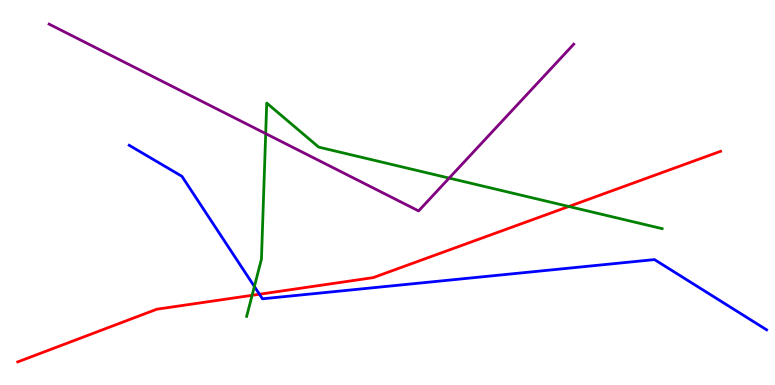[{'lines': ['blue', 'red'], 'intersections': [{'x': 3.35, 'y': 2.36}]}, {'lines': ['green', 'red'], 'intersections': [{'x': 3.25, 'y': 2.33}, {'x': 7.34, 'y': 4.64}]}, {'lines': ['purple', 'red'], 'intersections': []}, {'lines': ['blue', 'green'], 'intersections': [{'x': 3.28, 'y': 2.56}]}, {'lines': ['blue', 'purple'], 'intersections': []}, {'lines': ['green', 'purple'], 'intersections': [{'x': 3.43, 'y': 6.53}, {'x': 5.8, 'y': 5.37}]}]